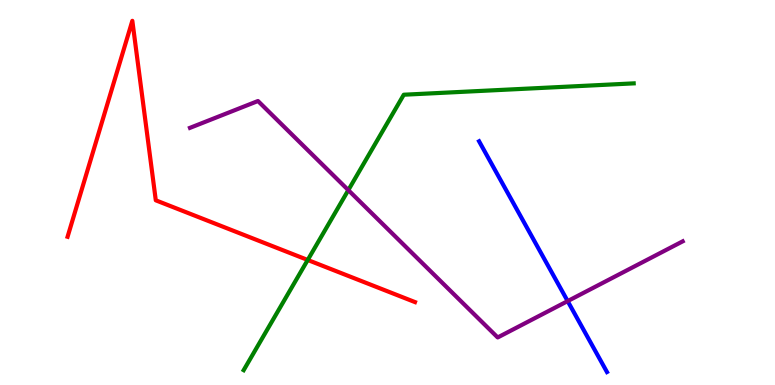[{'lines': ['blue', 'red'], 'intersections': []}, {'lines': ['green', 'red'], 'intersections': [{'x': 3.97, 'y': 3.25}]}, {'lines': ['purple', 'red'], 'intersections': []}, {'lines': ['blue', 'green'], 'intersections': []}, {'lines': ['blue', 'purple'], 'intersections': [{'x': 7.32, 'y': 2.18}]}, {'lines': ['green', 'purple'], 'intersections': [{'x': 4.49, 'y': 5.06}]}]